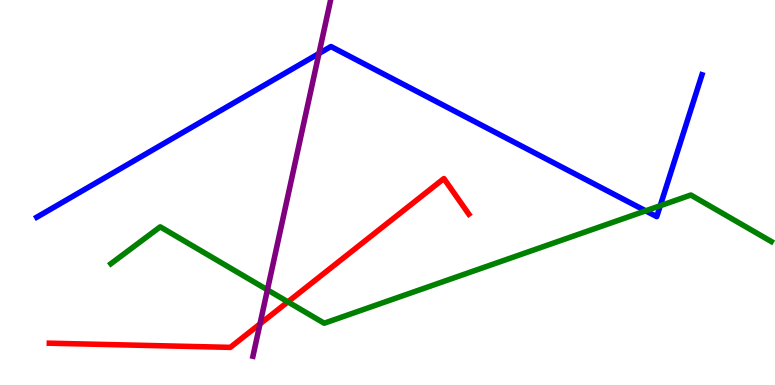[{'lines': ['blue', 'red'], 'intersections': []}, {'lines': ['green', 'red'], 'intersections': [{'x': 3.71, 'y': 2.16}]}, {'lines': ['purple', 'red'], 'intersections': [{'x': 3.35, 'y': 1.59}]}, {'lines': ['blue', 'green'], 'intersections': [{'x': 8.33, 'y': 4.52}, {'x': 8.52, 'y': 4.66}]}, {'lines': ['blue', 'purple'], 'intersections': [{'x': 4.12, 'y': 8.61}]}, {'lines': ['green', 'purple'], 'intersections': [{'x': 3.45, 'y': 2.47}]}]